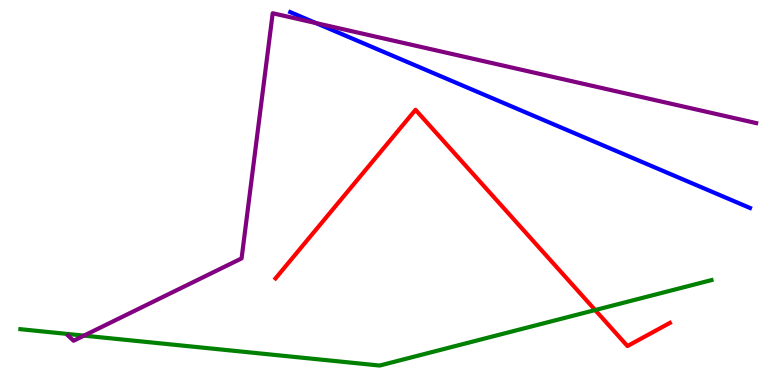[{'lines': ['blue', 'red'], 'intersections': []}, {'lines': ['green', 'red'], 'intersections': [{'x': 7.68, 'y': 1.95}]}, {'lines': ['purple', 'red'], 'intersections': []}, {'lines': ['blue', 'green'], 'intersections': []}, {'lines': ['blue', 'purple'], 'intersections': [{'x': 4.08, 'y': 9.4}]}, {'lines': ['green', 'purple'], 'intersections': [{'x': 1.08, 'y': 1.28}]}]